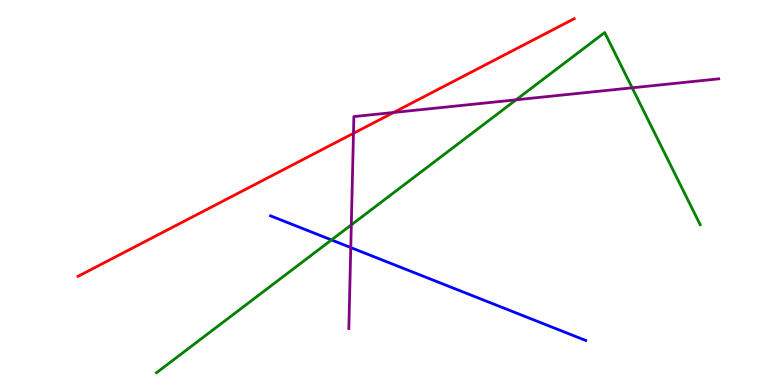[{'lines': ['blue', 'red'], 'intersections': []}, {'lines': ['green', 'red'], 'intersections': []}, {'lines': ['purple', 'red'], 'intersections': [{'x': 4.56, 'y': 6.54}, {'x': 5.08, 'y': 7.08}]}, {'lines': ['blue', 'green'], 'intersections': [{'x': 4.28, 'y': 3.77}]}, {'lines': ['blue', 'purple'], 'intersections': [{'x': 4.53, 'y': 3.57}]}, {'lines': ['green', 'purple'], 'intersections': [{'x': 4.53, 'y': 4.16}, {'x': 6.66, 'y': 7.41}, {'x': 8.16, 'y': 7.72}]}]